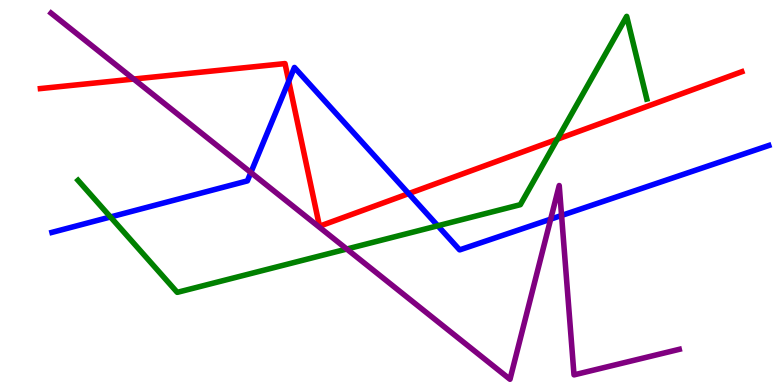[{'lines': ['blue', 'red'], 'intersections': [{'x': 3.73, 'y': 7.89}, {'x': 5.27, 'y': 4.97}]}, {'lines': ['green', 'red'], 'intersections': [{'x': 7.19, 'y': 6.38}]}, {'lines': ['purple', 'red'], 'intersections': [{'x': 1.73, 'y': 7.95}]}, {'lines': ['blue', 'green'], 'intersections': [{'x': 1.43, 'y': 4.36}, {'x': 5.65, 'y': 4.14}]}, {'lines': ['blue', 'purple'], 'intersections': [{'x': 3.24, 'y': 5.52}, {'x': 7.11, 'y': 4.31}, {'x': 7.25, 'y': 4.4}]}, {'lines': ['green', 'purple'], 'intersections': [{'x': 4.47, 'y': 3.53}]}]